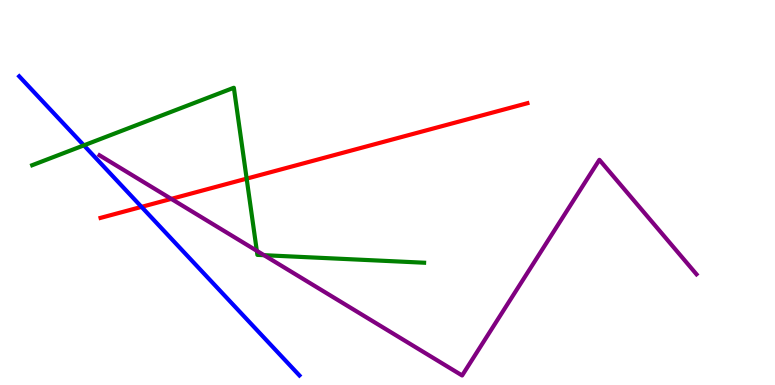[{'lines': ['blue', 'red'], 'intersections': [{'x': 1.83, 'y': 4.63}]}, {'lines': ['green', 'red'], 'intersections': [{'x': 3.18, 'y': 5.36}]}, {'lines': ['purple', 'red'], 'intersections': [{'x': 2.21, 'y': 4.83}]}, {'lines': ['blue', 'green'], 'intersections': [{'x': 1.08, 'y': 6.22}]}, {'lines': ['blue', 'purple'], 'intersections': []}, {'lines': ['green', 'purple'], 'intersections': [{'x': 3.31, 'y': 3.49}, {'x': 3.41, 'y': 3.37}]}]